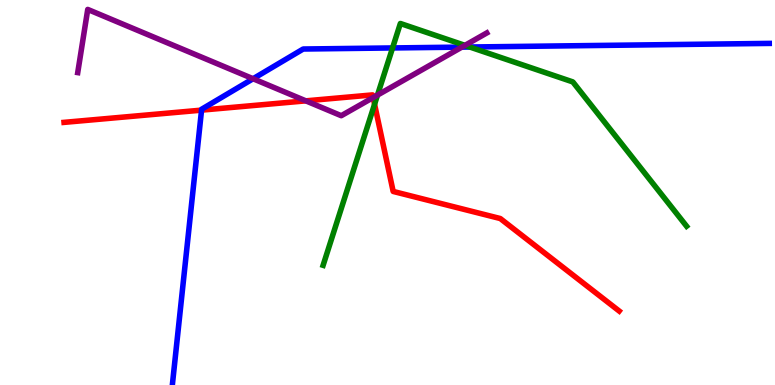[{'lines': ['blue', 'red'], 'intersections': [{'x': 2.6, 'y': 7.14}]}, {'lines': ['green', 'red'], 'intersections': [{'x': 4.83, 'y': 7.29}]}, {'lines': ['purple', 'red'], 'intersections': [{'x': 3.95, 'y': 7.38}, {'x': 4.81, 'y': 7.47}]}, {'lines': ['blue', 'green'], 'intersections': [{'x': 5.07, 'y': 8.75}, {'x': 6.06, 'y': 8.78}]}, {'lines': ['blue', 'purple'], 'intersections': [{'x': 3.27, 'y': 7.95}, {'x': 5.96, 'y': 8.78}]}, {'lines': ['green', 'purple'], 'intersections': [{'x': 4.87, 'y': 7.53}, {'x': 6.0, 'y': 8.82}]}]